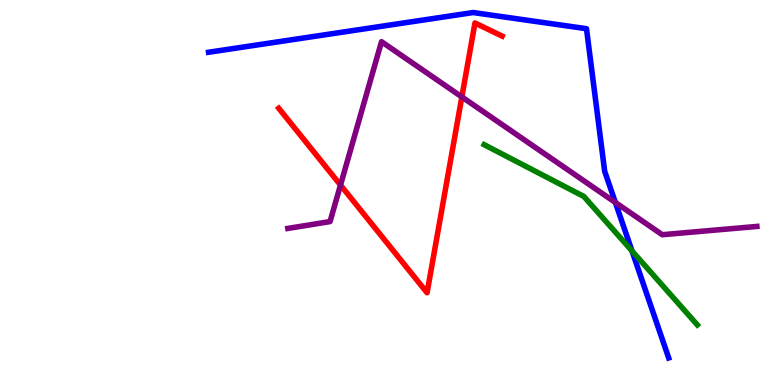[{'lines': ['blue', 'red'], 'intersections': []}, {'lines': ['green', 'red'], 'intersections': []}, {'lines': ['purple', 'red'], 'intersections': [{'x': 4.39, 'y': 5.19}, {'x': 5.96, 'y': 7.48}]}, {'lines': ['blue', 'green'], 'intersections': [{'x': 8.15, 'y': 3.48}]}, {'lines': ['blue', 'purple'], 'intersections': [{'x': 7.94, 'y': 4.74}]}, {'lines': ['green', 'purple'], 'intersections': []}]